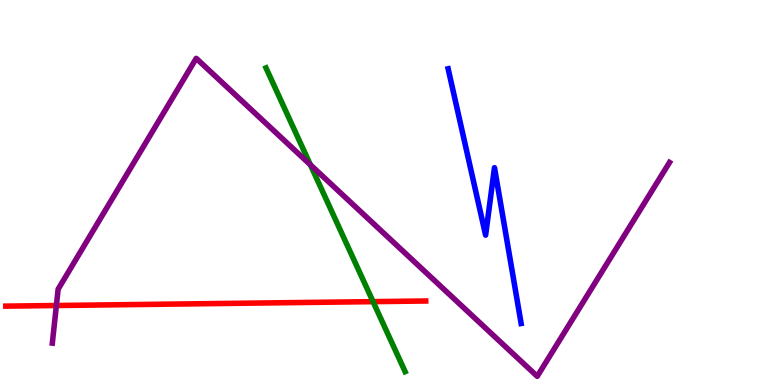[{'lines': ['blue', 'red'], 'intersections': []}, {'lines': ['green', 'red'], 'intersections': [{'x': 4.81, 'y': 2.17}]}, {'lines': ['purple', 'red'], 'intersections': [{'x': 0.727, 'y': 2.06}]}, {'lines': ['blue', 'green'], 'intersections': []}, {'lines': ['blue', 'purple'], 'intersections': []}, {'lines': ['green', 'purple'], 'intersections': [{'x': 4.01, 'y': 5.72}]}]